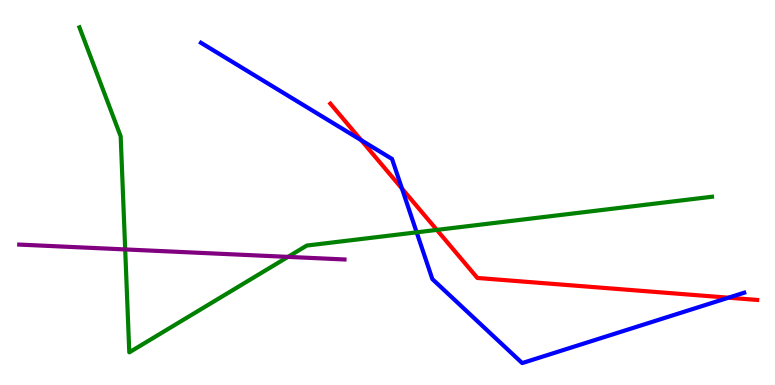[{'lines': ['blue', 'red'], 'intersections': [{'x': 4.66, 'y': 6.36}, {'x': 5.19, 'y': 5.1}, {'x': 9.4, 'y': 2.27}]}, {'lines': ['green', 'red'], 'intersections': [{'x': 5.64, 'y': 4.03}]}, {'lines': ['purple', 'red'], 'intersections': []}, {'lines': ['blue', 'green'], 'intersections': [{'x': 5.38, 'y': 3.97}]}, {'lines': ['blue', 'purple'], 'intersections': []}, {'lines': ['green', 'purple'], 'intersections': [{'x': 1.62, 'y': 3.52}, {'x': 3.72, 'y': 3.33}]}]